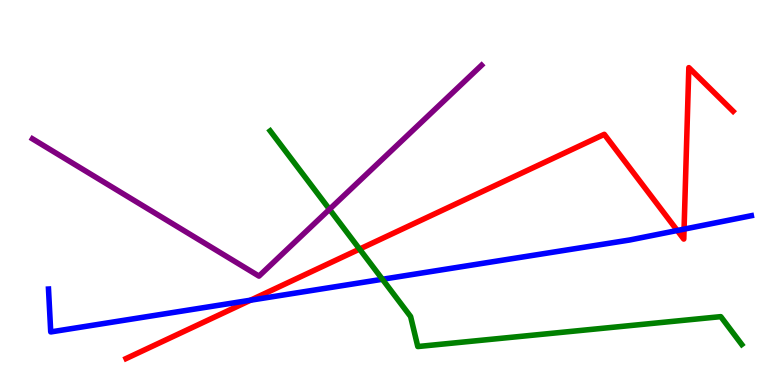[{'lines': ['blue', 'red'], 'intersections': [{'x': 3.23, 'y': 2.2}, {'x': 8.74, 'y': 4.01}, {'x': 8.83, 'y': 4.05}]}, {'lines': ['green', 'red'], 'intersections': [{'x': 4.64, 'y': 3.53}]}, {'lines': ['purple', 'red'], 'intersections': []}, {'lines': ['blue', 'green'], 'intersections': [{'x': 4.93, 'y': 2.75}]}, {'lines': ['blue', 'purple'], 'intersections': []}, {'lines': ['green', 'purple'], 'intersections': [{'x': 4.25, 'y': 4.56}]}]